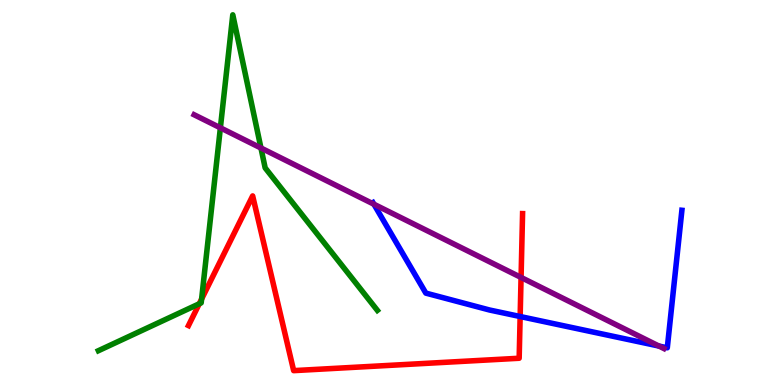[{'lines': ['blue', 'red'], 'intersections': [{'x': 6.71, 'y': 1.78}]}, {'lines': ['green', 'red'], 'intersections': [{'x': 2.57, 'y': 2.11}, {'x': 2.6, 'y': 2.23}]}, {'lines': ['purple', 'red'], 'intersections': [{'x': 6.72, 'y': 2.79}]}, {'lines': ['blue', 'green'], 'intersections': []}, {'lines': ['blue', 'purple'], 'intersections': [{'x': 4.82, 'y': 4.7}, {'x': 8.5, 'y': 1.01}]}, {'lines': ['green', 'purple'], 'intersections': [{'x': 2.84, 'y': 6.68}, {'x': 3.37, 'y': 6.16}]}]